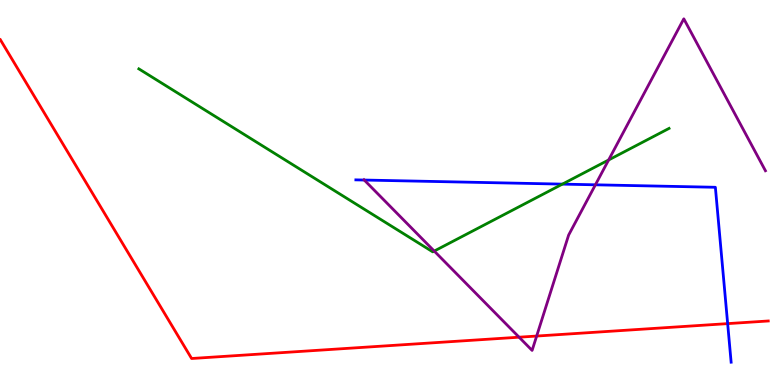[{'lines': ['blue', 'red'], 'intersections': [{'x': 9.39, 'y': 1.59}]}, {'lines': ['green', 'red'], 'intersections': []}, {'lines': ['purple', 'red'], 'intersections': [{'x': 6.7, 'y': 1.24}, {'x': 6.92, 'y': 1.27}]}, {'lines': ['blue', 'green'], 'intersections': [{'x': 7.26, 'y': 5.22}]}, {'lines': ['blue', 'purple'], 'intersections': [{'x': 4.7, 'y': 5.32}, {'x': 7.68, 'y': 5.2}]}, {'lines': ['green', 'purple'], 'intersections': [{'x': 5.6, 'y': 3.48}, {'x': 7.85, 'y': 5.85}]}]